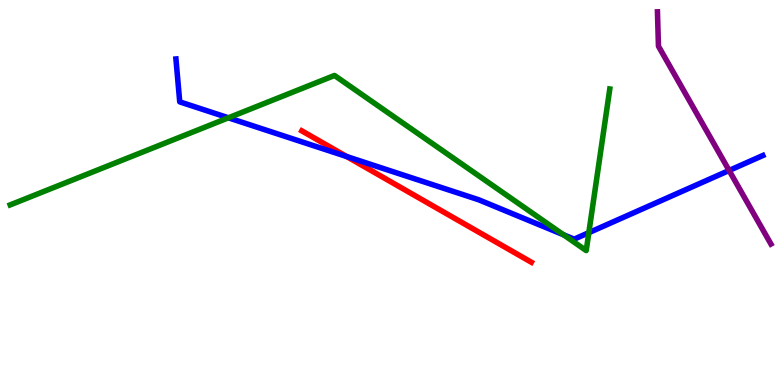[{'lines': ['blue', 'red'], 'intersections': [{'x': 4.47, 'y': 5.93}]}, {'lines': ['green', 'red'], 'intersections': []}, {'lines': ['purple', 'red'], 'intersections': []}, {'lines': ['blue', 'green'], 'intersections': [{'x': 2.95, 'y': 6.94}, {'x': 7.27, 'y': 3.9}, {'x': 7.6, 'y': 3.96}]}, {'lines': ['blue', 'purple'], 'intersections': [{'x': 9.41, 'y': 5.57}]}, {'lines': ['green', 'purple'], 'intersections': []}]